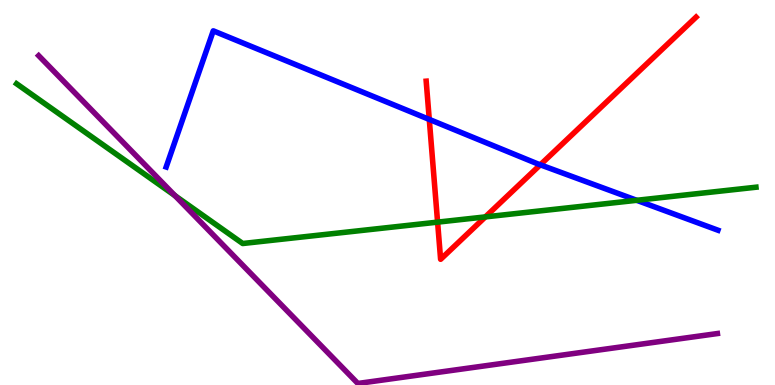[{'lines': ['blue', 'red'], 'intersections': [{'x': 5.54, 'y': 6.9}, {'x': 6.97, 'y': 5.72}]}, {'lines': ['green', 'red'], 'intersections': [{'x': 5.65, 'y': 4.23}, {'x': 6.26, 'y': 4.37}]}, {'lines': ['purple', 'red'], 'intersections': []}, {'lines': ['blue', 'green'], 'intersections': [{'x': 8.22, 'y': 4.8}]}, {'lines': ['blue', 'purple'], 'intersections': []}, {'lines': ['green', 'purple'], 'intersections': [{'x': 2.26, 'y': 4.92}]}]